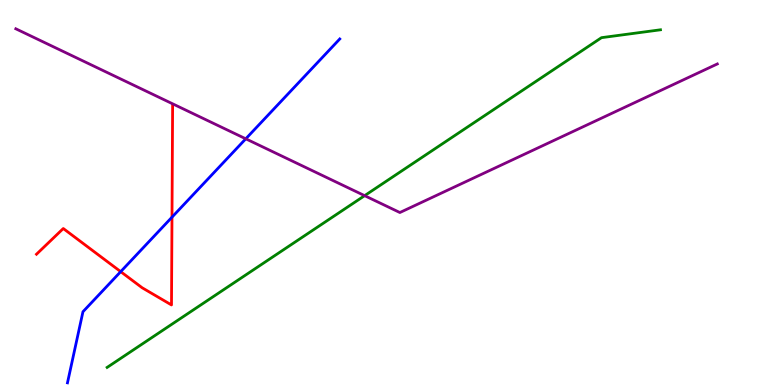[{'lines': ['blue', 'red'], 'intersections': [{'x': 1.56, 'y': 2.94}, {'x': 2.22, 'y': 4.36}]}, {'lines': ['green', 'red'], 'intersections': []}, {'lines': ['purple', 'red'], 'intersections': []}, {'lines': ['blue', 'green'], 'intersections': []}, {'lines': ['blue', 'purple'], 'intersections': [{'x': 3.17, 'y': 6.39}]}, {'lines': ['green', 'purple'], 'intersections': [{'x': 4.7, 'y': 4.92}]}]